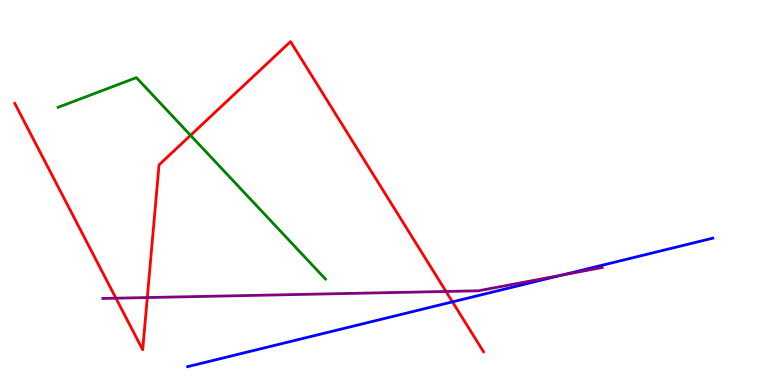[{'lines': ['blue', 'red'], 'intersections': [{'x': 5.84, 'y': 2.16}]}, {'lines': ['green', 'red'], 'intersections': [{'x': 2.46, 'y': 6.48}]}, {'lines': ['purple', 'red'], 'intersections': [{'x': 1.5, 'y': 2.25}, {'x': 1.9, 'y': 2.27}, {'x': 5.75, 'y': 2.43}]}, {'lines': ['blue', 'green'], 'intersections': []}, {'lines': ['blue', 'purple'], 'intersections': [{'x': 7.26, 'y': 2.86}]}, {'lines': ['green', 'purple'], 'intersections': []}]